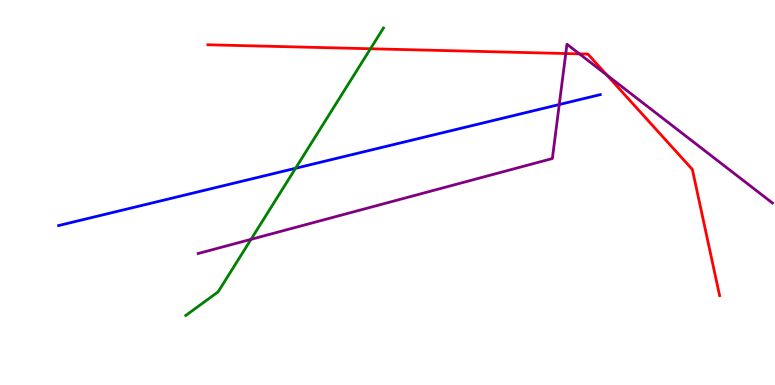[{'lines': ['blue', 'red'], 'intersections': []}, {'lines': ['green', 'red'], 'intersections': [{'x': 4.78, 'y': 8.73}]}, {'lines': ['purple', 'red'], 'intersections': [{'x': 7.3, 'y': 8.61}, {'x': 7.48, 'y': 8.6}, {'x': 7.83, 'y': 8.05}]}, {'lines': ['blue', 'green'], 'intersections': [{'x': 3.81, 'y': 5.63}]}, {'lines': ['blue', 'purple'], 'intersections': [{'x': 7.22, 'y': 7.28}]}, {'lines': ['green', 'purple'], 'intersections': [{'x': 3.24, 'y': 3.78}]}]